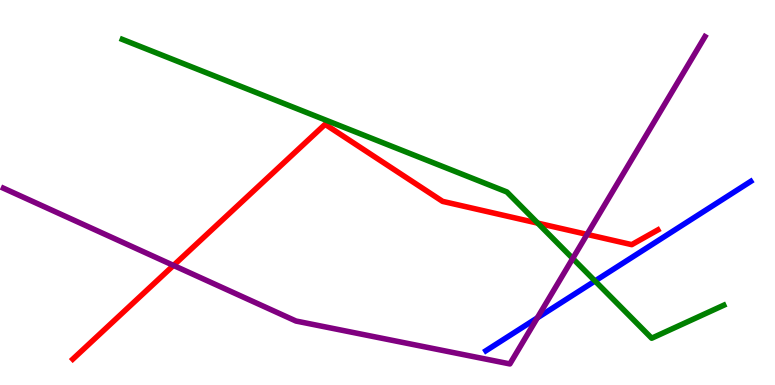[{'lines': ['blue', 'red'], 'intersections': []}, {'lines': ['green', 'red'], 'intersections': [{'x': 6.94, 'y': 4.2}]}, {'lines': ['purple', 'red'], 'intersections': [{'x': 2.24, 'y': 3.11}, {'x': 7.58, 'y': 3.91}]}, {'lines': ['blue', 'green'], 'intersections': [{'x': 7.68, 'y': 2.7}]}, {'lines': ['blue', 'purple'], 'intersections': [{'x': 6.93, 'y': 1.74}]}, {'lines': ['green', 'purple'], 'intersections': [{'x': 7.39, 'y': 3.29}]}]